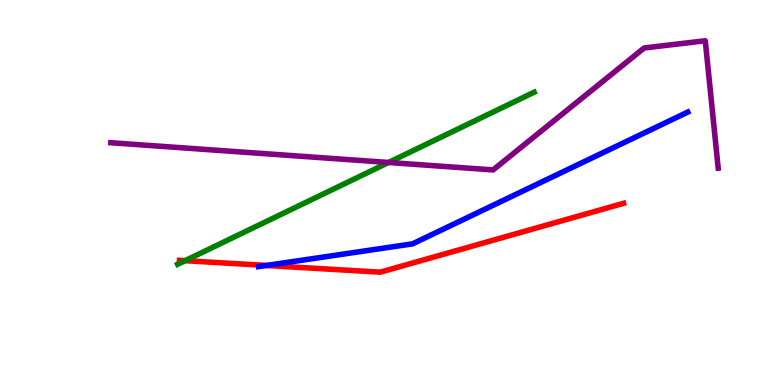[{'lines': ['blue', 'red'], 'intersections': [{'x': 3.44, 'y': 3.1}]}, {'lines': ['green', 'red'], 'intersections': [{'x': 2.39, 'y': 3.23}]}, {'lines': ['purple', 'red'], 'intersections': []}, {'lines': ['blue', 'green'], 'intersections': []}, {'lines': ['blue', 'purple'], 'intersections': []}, {'lines': ['green', 'purple'], 'intersections': [{'x': 5.01, 'y': 5.78}]}]